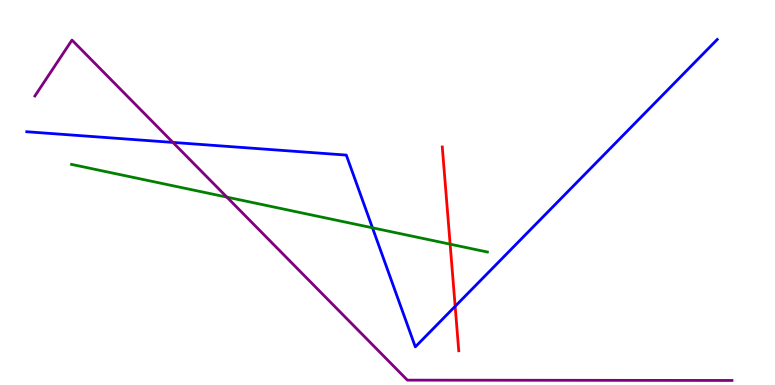[{'lines': ['blue', 'red'], 'intersections': [{'x': 5.87, 'y': 2.04}]}, {'lines': ['green', 'red'], 'intersections': [{'x': 5.81, 'y': 3.66}]}, {'lines': ['purple', 'red'], 'intersections': []}, {'lines': ['blue', 'green'], 'intersections': [{'x': 4.81, 'y': 4.08}]}, {'lines': ['blue', 'purple'], 'intersections': [{'x': 2.23, 'y': 6.3}]}, {'lines': ['green', 'purple'], 'intersections': [{'x': 2.93, 'y': 4.88}]}]